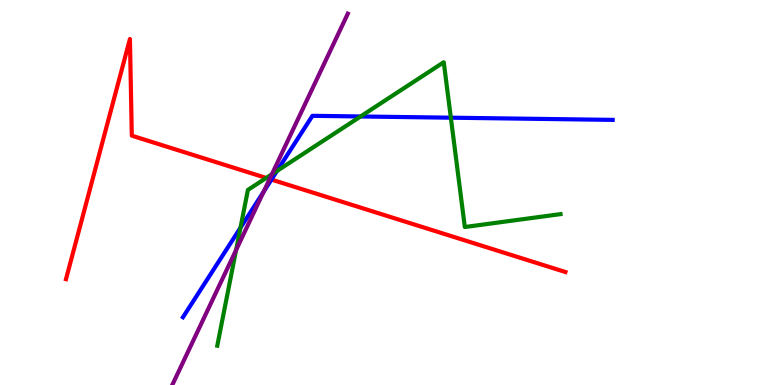[{'lines': ['blue', 'red'], 'intersections': [{'x': 3.5, 'y': 5.34}]}, {'lines': ['green', 'red'], 'intersections': [{'x': 3.44, 'y': 5.38}]}, {'lines': ['purple', 'red'], 'intersections': [{'x': 3.48, 'y': 5.35}]}, {'lines': ['blue', 'green'], 'intersections': [{'x': 3.1, 'y': 4.08}, {'x': 3.57, 'y': 5.56}, {'x': 4.65, 'y': 6.97}, {'x': 5.82, 'y': 6.94}]}, {'lines': ['blue', 'purple'], 'intersections': [{'x': 3.4, 'y': 5.02}]}, {'lines': ['green', 'purple'], 'intersections': [{'x': 3.05, 'y': 3.51}, {'x': 3.51, 'y': 5.47}]}]